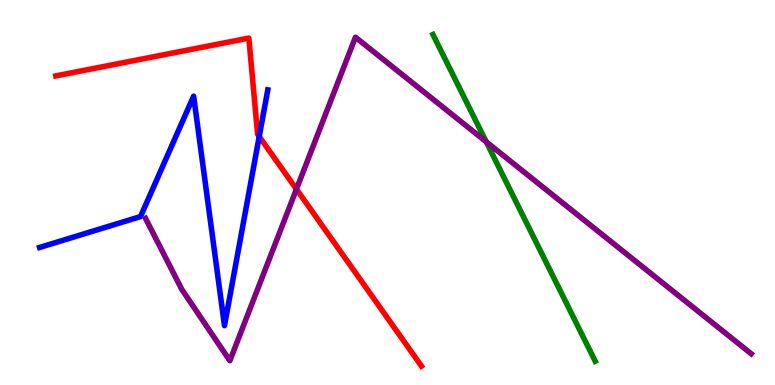[{'lines': ['blue', 'red'], 'intersections': [{'x': 3.34, 'y': 6.45}]}, {'lines': ['green', 'red'], 'intersections': []}, {'lines': ['purple', 'red'], 'intersections': [{'x': 3.83, 'y': 5.09}]}, {'lines': ['blue', 'green'], 'intersections': []}, {'lines': ['blue', 'purple'], 'intersections': []}, {'lines': ['green', 'purple'], 'intersections': [{'x': 6.27, 'y': 6.32}]}]